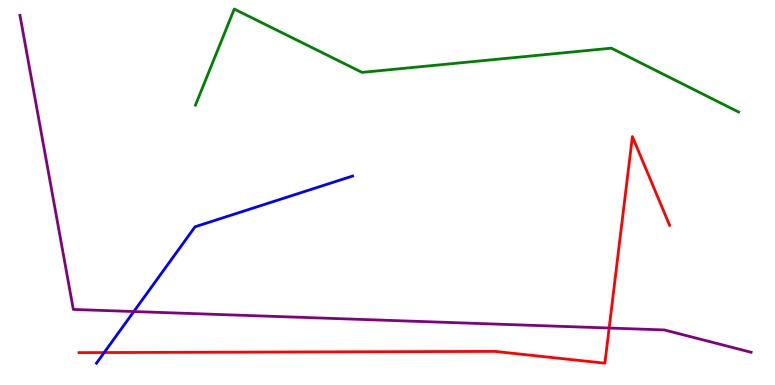[{'lines': ['blue', 'red'], 'intersections': [{'x': 1.34, 'y': 0.843}]}, {'lines': ['green', 'red'], 'intersections': []}, {'lines': ['purple', 'red'], 'intersections': [{'x': 7.86, 'y': 1.48}]}, {'lines': ['blue', 'green'], 'intersections': []}, {'lines': ['blue', 'purple'], 'intersections': [{'x': 1.73, 'y': 1.91}]}, {'lines': ['green', 'purple'], 'intersections': []}]